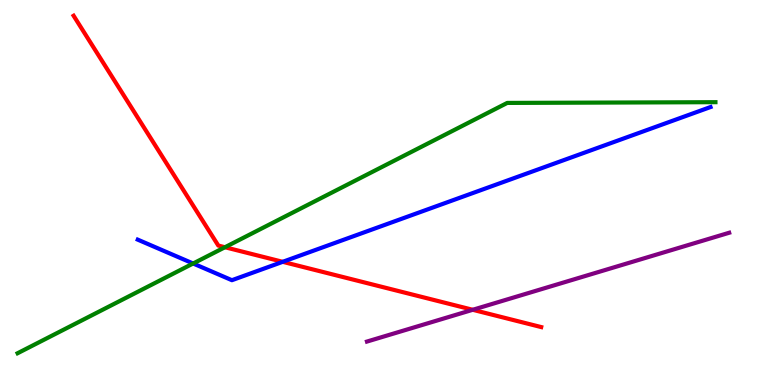[{'lines': ['blue', 'red'], 'intersections': [{'x': 3.65, 'y': 3.2}]}, {'lines': ['green', 'red'], 'intersections': [{'x': 2.9, 'y': 3.58}]}, {'lines': ['purple', 'red'], 'intersections': [{'x': 6.1, 'y': 1.95}]}, {'lines': ['blue', 'green'], 'intersections': [{'x': 2.49, 'y': 3.16}]}, {'lines': ['blue', 'purple'], 'intersections': []}, {'lines': ['green', 'purple'], 'intersections': []}]